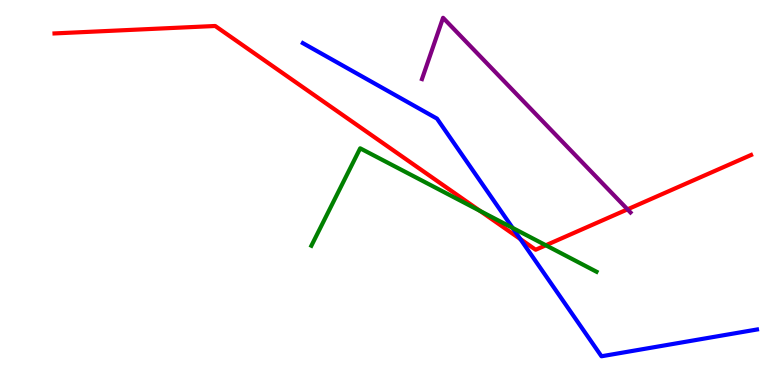[{'lines': ['blue', 'red'], 'intersections': [{'x': 6.71, 'y': 3.79}]}, {'lines': ['green', 'red'], 'intersections': [{'x': 6.19, 'y': 4.52}, {'x': 7.04, 'y': 3.63}]}, {'lines': ['purple', 'red'], 'intersections': [{'x': 8.1, 'y': 4.56}]}, {'lines': ['blue', 'green'], 'intersections': [{'x': 6.61, 'y': 4.08}]}, {'lines': ['blue', 'purple'], 'intersections': []}, {'lines': ['green', 'purple'], 'intersections': []}]